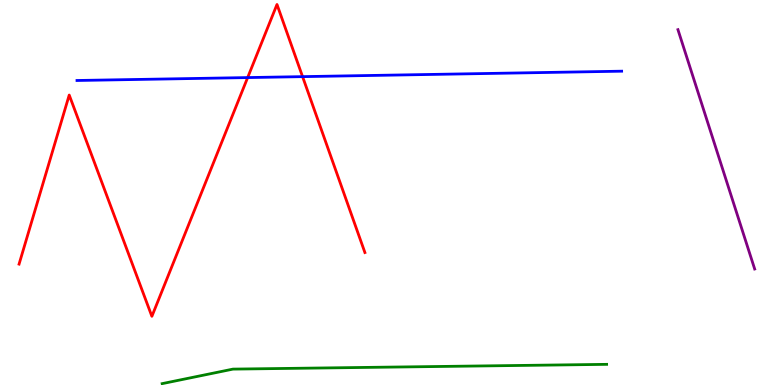[{'lines': ['blue', 'red'], 'intersections': [{'x': 3.2, 'y': 7.99}, {'x': 3.9, 'y': 8.01}]}, {'lines': ['green', 'red'], 'intersections': []}, {'lines': ['purple', 'red'], 'intersections': []}, {'lines': ['blue', 'green'], 'intersections': []}, {'lines': ['blue', 'purple'], 'intersections': []}, {'lines': ['green', 'purple'], 'intersections': []}]